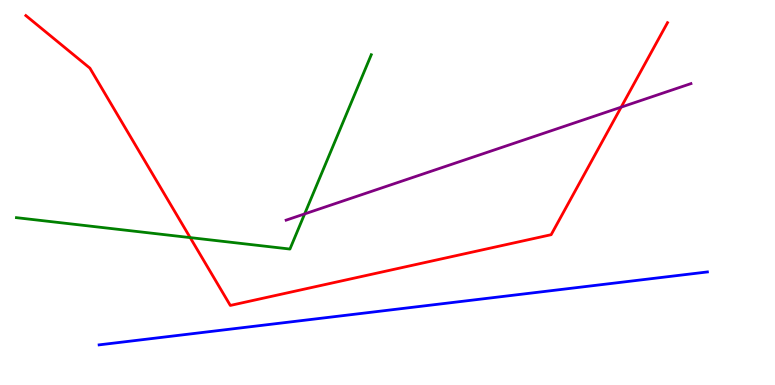[{'lines': ['blue', 'red'], 'intersections': []}, {'lines': ['green', 'red'], 'intersections': [{'x': 2.45, 'y': 3.83}]}, {'lines': ['purple', 'red'], 'intersections': [{'x': 8.01, 'y': 7.22}]}, {'lines': ['blue', 'green'], 'intersections': []}, {'lines': ['blue', 'purple'], 'intersections': []}, {'lines': ['green', 'purple'], 'intersections': [{'x': 3.93, 'y': 4.44}]}]